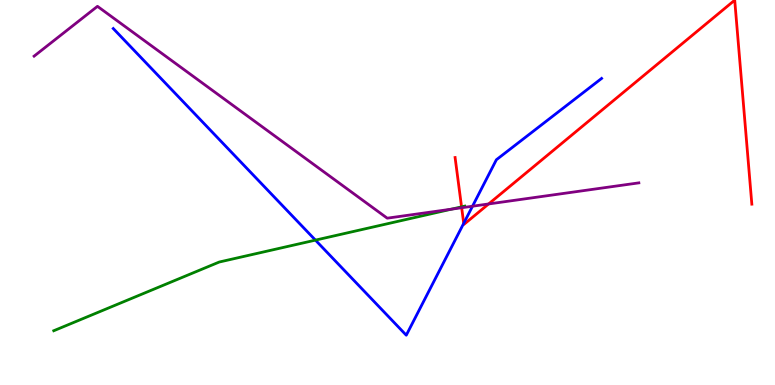[{'lines': ['blue', 'red'], 'intersections': [{'x': 5.98, 'y': 4.2}]}, {'lines': ['green', 'red'], 'intersections': [{'x': 5.96, 'y': 4.63}]}, {'lines': ['purple', 'red'], 'intersections': [{'x': 5.96, 'y': 4.6}, {'x': 6.3, 'y': 4.7}]}, {'lines': ['blue', 'green'], 'intersections': [{'x': 4.07, 'y': 3.76}]}, {'lines': ['blue', 'purple'], 'intersections': [{'x': 6.1, 'y': 4.64}]}, {'lines': ['green', 'purple'], 'intersections': [{'x': 5.83, 'y': 4.57}]}]